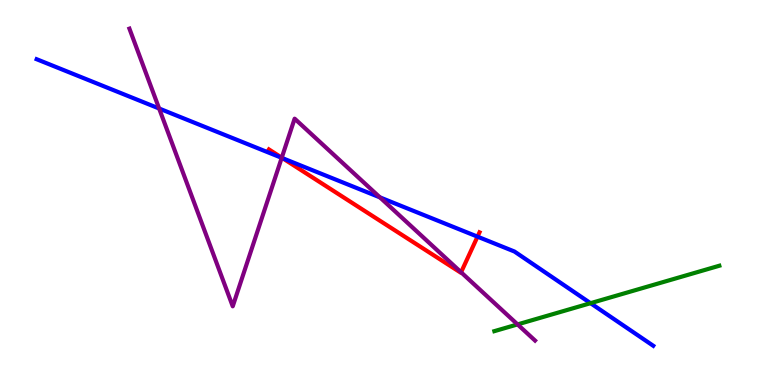[{'lines': ['blue', 'red'], 'intersections': [{'x': 3.65, 'y': 5.89}, {'x': 6.16, 'y': 3.85}]}, {'lines': ['green', 'red'], 'intersections': []}, {'lines': ['purple', 'red'], 'intersections': [{'x': 3.64, 'y': 5.9}, {'x': 5.95, 'y': 2.93}]}, {'lines': ['blue', 'green'], 'intersections': [{'x': 7.62, 'y': 2.13}]}, {'lines': ['blue', 'purple'], 'intersections': [{'x': 2.05, 'y': 7.18}, {'x': 3.63, 'y': 5.9}, {'x': 4.9, 'y': 4.87}]}, {'lines': ['green', 'purple'], 'intersections': [{'x': 6.68, 'y': 1.57}]}]